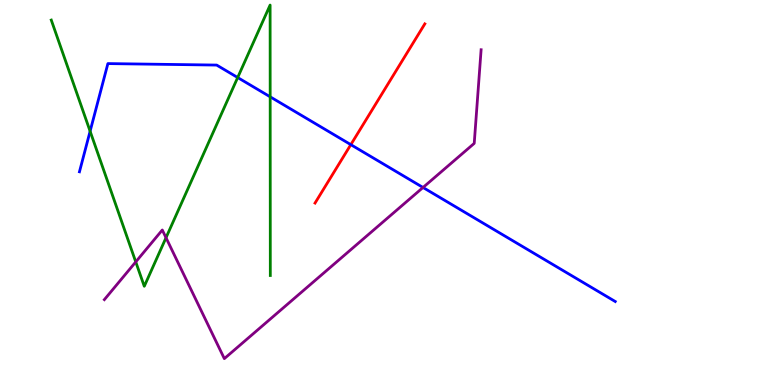[{'lines': ['blue', 'red'], 'intersections': [{'x': 4.53, 'y': 6.24}]}, {'lines': ['green', 'red'], 'intersections': []}, {'lines': ['purple', 'red'], 'intersections': []}, {'lines': ['blue', 'green'], 'intersections': [{'x': 1.16, 'y': 6.59}, {'x': 3.07, 'y': 7.99}, {'x': 3.49, 'y': 7.49}]}, {'lines': ['blue', 'purple'], 'intersections': [{'x': 5.46, 'y': 5.13}]}, {'lines': ['green', 'purple'], 'intersections': [{'x': 1.75, 'y': 3.2}, {'x': 2.14, 'y': 3.83}]}]